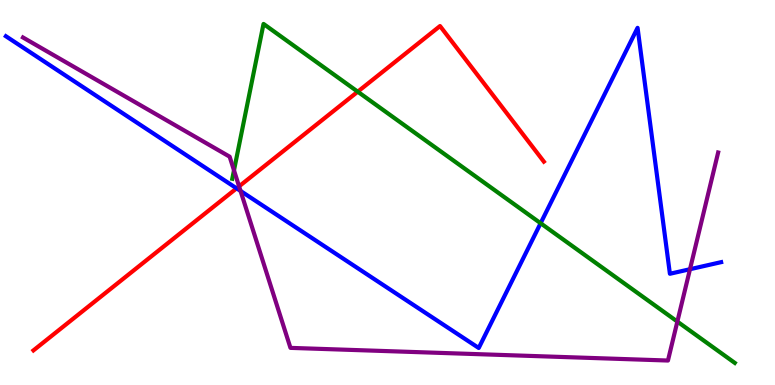[{'lines': ['blue', 'red'], 'intersections': [{'x': 3.05, 'y': 5.11}]}, {'lines': ['green', 'red'], 'intersections': [{'x': 4.62, 'y': 7.62}]}, {'lines': ['purple', 'red'], 'intersections': [{'x': 3.08, 'y': 5.16}]}, {'lines': ['blue', 'green'], 'intersections': [{'x': 6.98, 'y': 4.2}]}, {'lines': ['blue', 'purple'], 'intersections': [{'x': 3.1, 'y': 5.04}, {'x': 8.9, 'y': 3.01}]}, {'lines': ['green', 'purple'], 'intersections': [{'x': 3.02, 'y': 5.58}, {'x': 8.74, 'y': 1.65}]}]